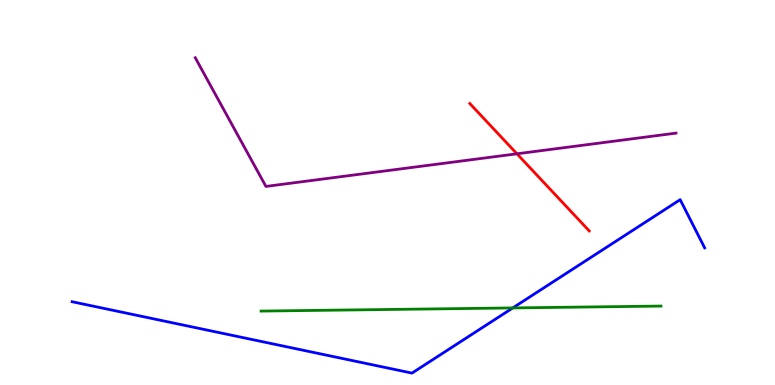[{'lines': ['blue', 'red'], 'intersections': []}, {'lines': ['green', 'red'], 'intersections': []}, {'lines': ['purple', 'red'], 'intersections': [{'x': 6.67, 'y': 6.01}]}, {'lines': ['blue', 'green'], 'intersections': [{'x': 6.62, 'y': 2.0}]}, {'lines': ['blue', 'purple'], 'intersections': []}, {'lines': ['green', 'purple'], 'intersections': []}]